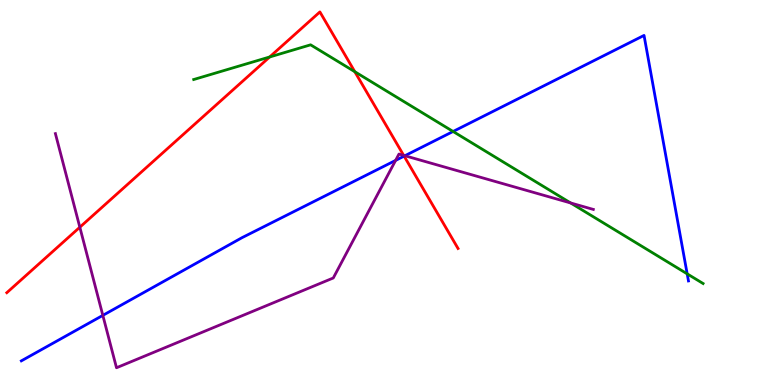[{'lines': ['blue', 'red'], 'intersections': [{'x': 5.21, 'y': 5.94}]}, {'lines': ['green', 'red'], 'intersections': [{'x': 3.48, 'y': 8.52}, {'x': 4.58, 'y': 8.14}]}, {'lines': ['purple', 'red'], 'intersections': [{'x': 1.03, 'y': 4.1}, {'x': 5.21, 'y': 5.96}]}, {'lines': ['blue', 'green'], 'intersections': [{'x': 5.85, 'y': 6.58}, {'x': 8.87, 'y': 2.89}]}, {'lines': ['blue', 'purple'], 'intersections': [{'x': 1.33, 'y': 1.81}, {'x': 5.1, 'y': 5.83}, {'x': 5.22, 'y': 5.96}]}, {'lines': ['green', 'purple'], 'intersections': [{'x': 7.36, 'y': 4.73}]}]